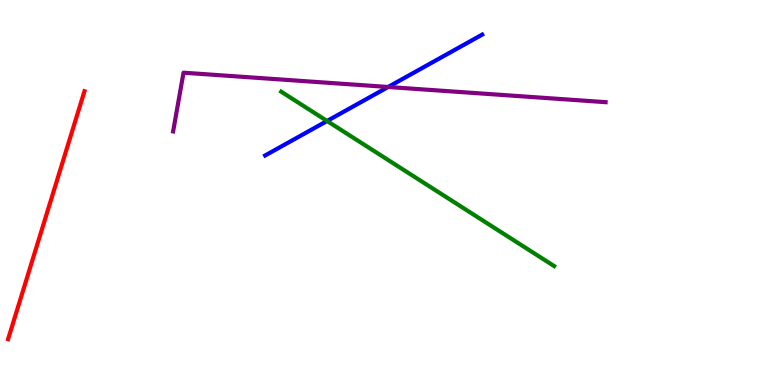[{'lines': ['blue', 'red'], 'intersections': []}, {'lines': ['green', 'red'], 'intersections': []}, {'lines': ['purple', 'red'], 'intersections': []}, {'lines': ['blue', 'green'], 'intersections': [{'x': 4.22, 'y': 6.86}]}, {'lines': ['blue', 'purple'], 'intersections': [{'x': 5.01, 'y': 7.74}]}, {'lines': ['green', 'purple'], 'intersections': []}]